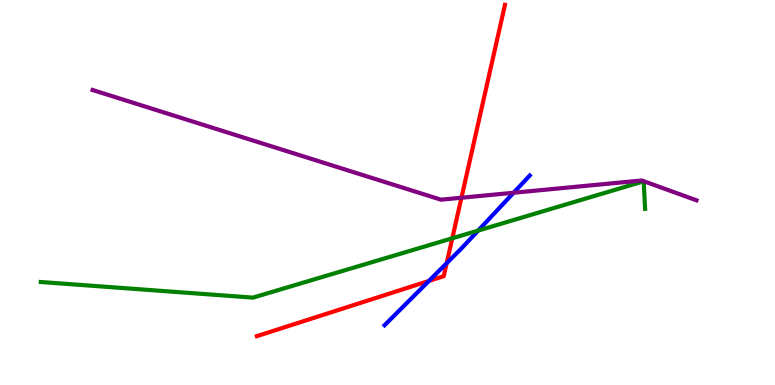[{'lines': ['blue', 'red'], 'intersections': [{'x': 5.53, 'y': 2.7}, {'x': 5.76, 'y': 3.16}]}, {'lines': ['green', 'red'], 'intersections': [{'x': 5.84, 'y': 3.81}]}, {'lines': ['purple', 'red'], 'intersections': [{'x': 5.95, 'y': 4.86}]}, {'lines': ['blue', 'green'], 'intersections': [{'x': 6.17, 'y': 4.01}]}, {'lines': ['blue', 'purple'], 'intersections': [{'x': 6.63, 'y': 4.99}]}, {'lines': ['green', 'purple'], 'intersections': []}]